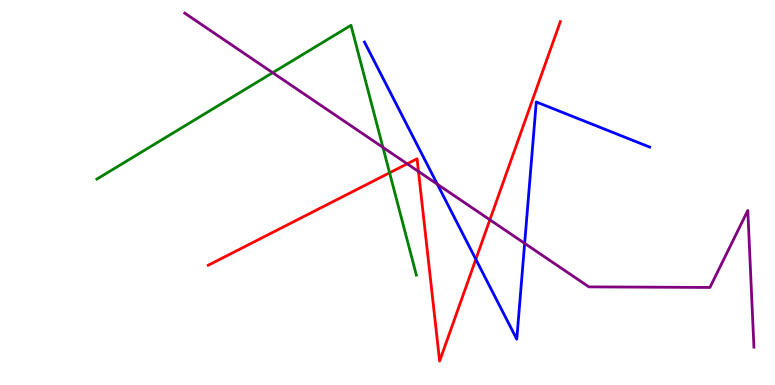[{'lines': ['blue', 'red'], 'intersections': [{'x': 6.14, 'y': 3.27}]}, {'lines': ['green', 'red'], 'intersections': [{'x': 5.03, 'y': 5.51}]}, {'lines': ['purple', 'red'], 'intersections': [{'x': 5.25, 'y': 5.75}, {'x': 5.4, 'y': 5.55}, {'x': 6.32, 'y': 4.29}]}, {'lines': ['blue', 'green'], 'intersections': []}, {'lines': ['blue', 'purple'], 'intersections': [{'x': 5.64, 'y': 5.21}, {'x': 6.77, 'y': 3.68}]}, {'lines': ['green', 'purple'], 'intersections': [{'x': 3.52, 'y': 8.11}, {'x': 4.94, 'y': 6.17}]}]